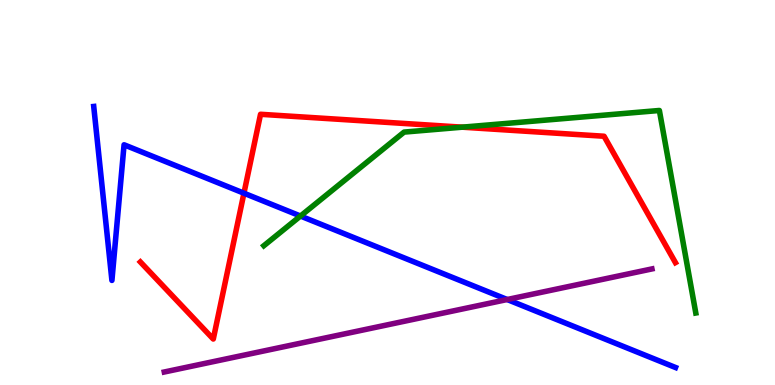[{'lines': ['blue', 'red'], 'intersections': [{'x': 3.15, 'y': 4.98}]}, {'lines': ['green', 'red'], 'intersections': [{'x': 5.96, 'y': 6.7}]}, {'lines': ['purple', 'red'], 'intersections': []}, {'lines': ['blue', 'green'], 'intersections': [{'x': 3.88, 'y': 4.39}]}, {'lines': ['blue', 'purple'], 'intersections': [{'x': 6.54, 'y': 2.22}]}, {'lines': ['green', 'purple'], 'intersections': []}]